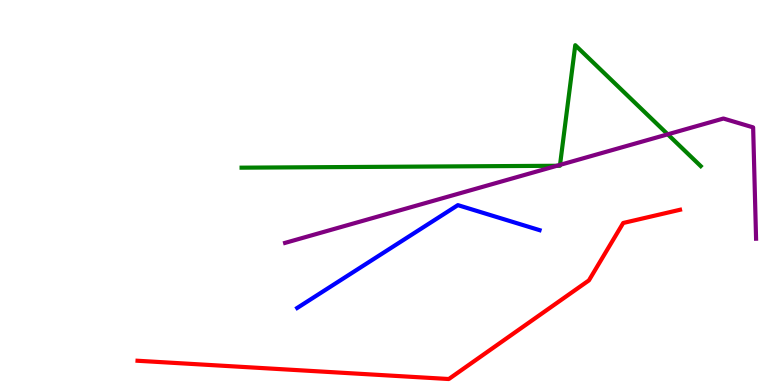[{'lines': ['blue', 'red'], 'intersections': []}, {'lines': ['green', 'red'], 'intersections': []}, {'lines': ['purple', 'red'], 'intersections': []}, {'lines': ['blue', 'green'], 'intersections': []}, {'lines': ['blue', 'purple'], 'intersections': []}, {'lines': ['green', 'purple'], 'intersections': [{'x': 7.19, 'y': 5.69}, {'x': 7.23, 'y': 5.72}, {'x': 8.62, 'y': 6.51}]}]